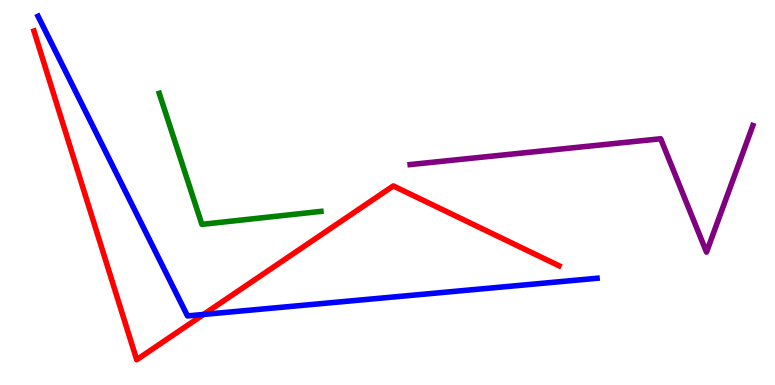[{'lines': ['blue', 'red'], 'intersections': [{'x': 2.63, 'y': 1.83}]}, {'lines': ['green', 'red'], 'intersections': []}, {'lines': ['purple', 'red'], 'intersections': []}, {'lines': ['blue', 'green'], 'intersections': []}, {'lines': ['blue', 'purple'], 'intersections': []}, {'lines': ['green', 'purple'], 'intersections': []}]